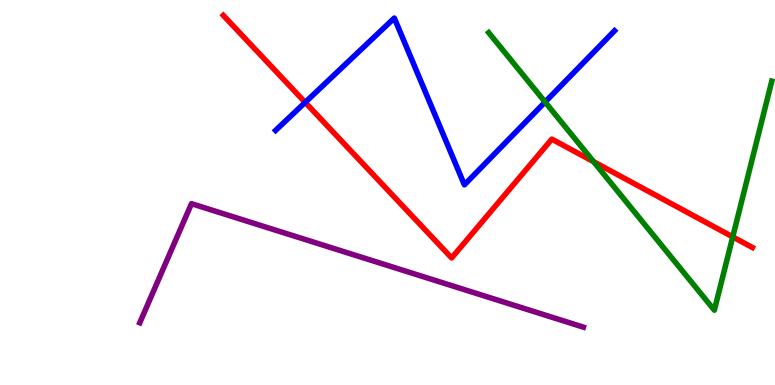[{'lines': ['blue', 'red'], 'intersections': [{'x': 3.94, 'y': 7.34}]}, {'lines': ['green', 'red'], 'intersections': [{'x': 7.66, 'y': 5.8}, {'x': 9.45, 'y': 3.85}]}, {'lines': ['purple', 'red'], 'intersections': []}, {'lines': ['blue', 'green'], 'intersections': [{'x': 7.03, 'y': 7.35}]}, {'lines': ['blue', 'purple'], 'intersections': []}, {'lines': ['green', 'purple'], 'intersections': []}]